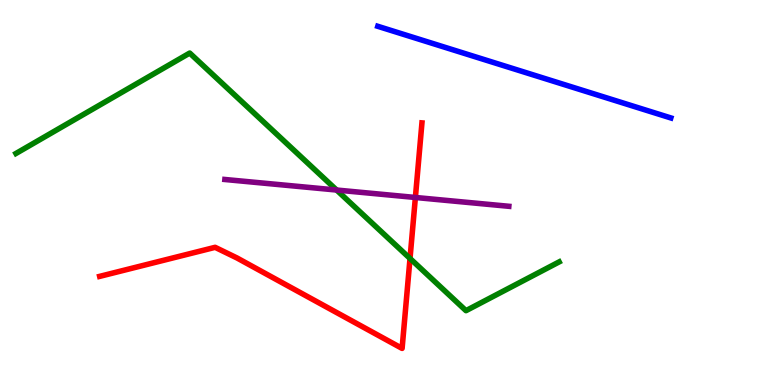[{'lines': ['blue', 'red'], 'intersections': []}, {'lines': ['green', 'red'], 'intersections': [{'x': 5.29, 'y': 3.29}]}, {'lines': ['purple', 'red'], 'intersections': [{'x': 5.36, 'y': 4.87}]}, {'lines': ['blue', 'green'], 'intersections': []}, {'lines': ['blue', 'purple'], 'intersections': []}, {'lines': ['green', 'purple'], 'intersections': [{'x': 4.34, 'y': 5.06}]}]